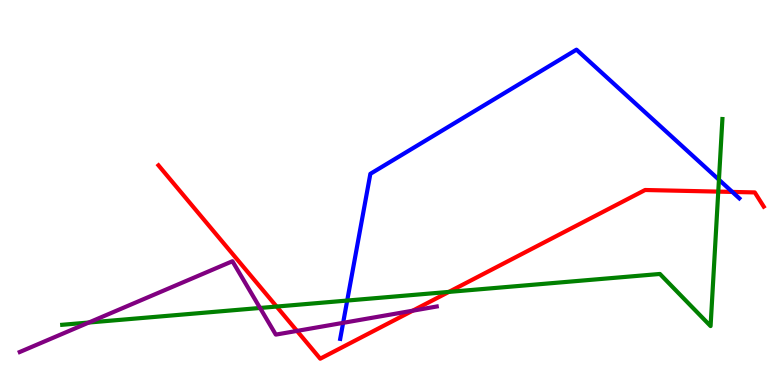[{'lines': ['blue', 'red'], 'intersections': [{'x': 9.45, 'y': 5.01}]}, {'lines': ['green', 'red'], 'intersections': [{'x': 3.57, 'y': 2.04}, {'x': 5.79, 'y': 2.42}, {'x': 9.27, 'y': 5.02}]}, {'lines': ['purple', 'red'], 'intersections': [{'x': 3.83, 'y': 1.4}, {'x': 5.32, 'y': 1.93}]}, {'lines': ['blue', 'green'], 'intersections': [{'x': 4.48, 'y': 2.19}, {'x': 9.28, 'y': 5.33}]}, {'lines': ['blue', 'purple'], 'intersections': [{'x': 4.43, 'y': 1.61}]}, {'lines': ['green', 'purple'], 'intersections': [{'x': 1.15, 'y': 1.62}, {'x': 3.36, 'y': 2.0}]}]